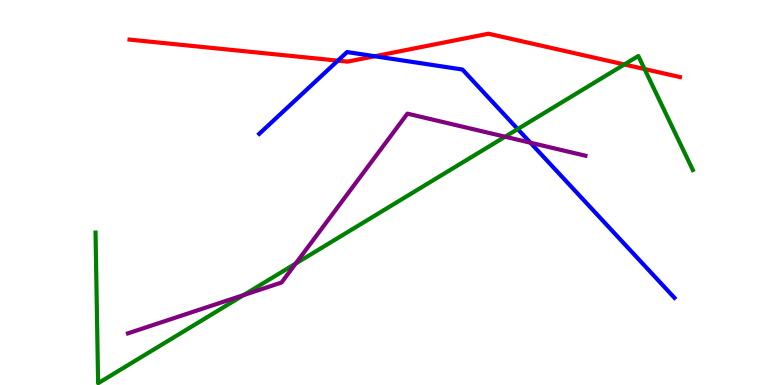[{'lines': ['blue', 'red'], 'intersections': [{'x': 4.36, 'y': 8.42}, {'x': 4.84, 'y': 8.54}]}, {'lines': ['green', 'red'], 'intersections': [{'x': 8.06, 'y': 8.33}, {'x': 8.32, 'y': 8.21}]}, {'lines': ['purple', 'red'], 'intersections': []}, {'lines': ['blue', 'green'], 'intersections': [{'x': 6.68, 'y': 6.65}]}, {'lines': ['blue', 'purple'], 'intersections': [{'x': 6.84, 'y': 6.29}]}, {'lines': ['green', 'purple'], 'intersections': [{'x': 3.14, 'y': 2.34}, {'x': 3.82, 'y': 3.15}, {'x': 6.52, 'y': 6.45}]}]